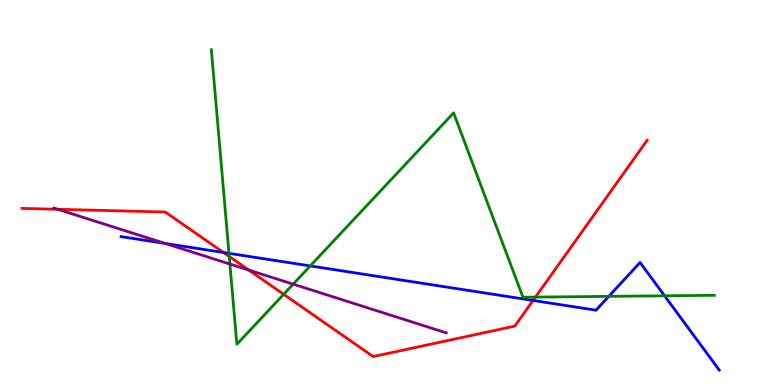[{'lines': ['blue', 'red'], 'intersections': [{'x': 2.88, 'y': 3.44}, {'x': 6.88, 'y': 2.2}]}, {'lines': ['green', 'red'], 'intersections': [{'x': 2.96, 'y': 3.34}, {'x': 3.66, 'y': 2.36}, {'x': 6.91, 'y': 2.28}]}, {'lines': ['purple', 'red'], 'intersections': [{'x': 0.745, 'y': 4.56}, {'x': 3.21, 'y': 2.99}]}, {'lines': ['blue', 'green'], 'intersections': [{'x': 2.95, 'y': 3.42}, {'x': 4.0, 'y': 3.09}, {'x': 7.86, 'y': 2.3}, {'x': 8.58, 'y': 2.32}]}, {'lines': ['blue', 'purple'], 'intersections': [{'x': 2.13, 'y': 3.68}]}, {'lines': ['green', 'purple'], 'intersections': [{'x': 2.97, 'y': 3.14}, {'x': 3.78, 'y': 2.62}]}]